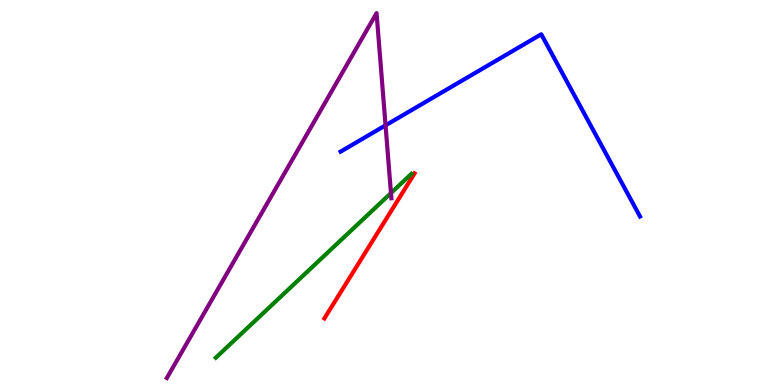[{'lines': ['blue', 'red'], 'intersections': []}, {'lines': ['green', 'red'], 'intersections': []}, {'lines': ['purple', 'red'], 'intersections': []}, {'lines': ['blue', 'green'], 'intersections': []}, {'lines': ['blue', 'purple'], 'intersections': [{'x': 4.97, 'y': 6.74}]}, {'lines': ['green', 'purple'], 'intersections': [{'x': 5.04, 'y': 4.98}]}]